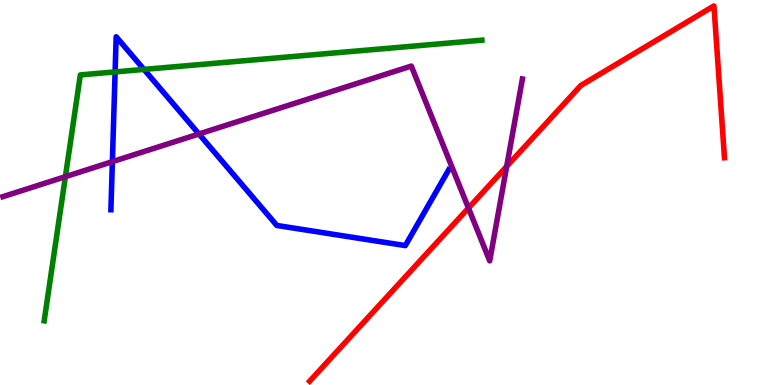[{'lines': ['blue', 'red'], 'intersections': []}, {'lines': ['green', 'red'], 'intersections': []}, {'lines': ['purple', 'red'], 'intersections': [{'x': 6.04, 'y': 4.6}, {'x': 6.54, 'y': 5.68}]}, {'lines': ['blue', 'green'], 'intersections': [{'x': 1.49, 'y': 8.13}, {'x': 1.86, 'y': 8.2}]}, {'lines': ['blue', 'purple'], 'intersections': [{'x': 1.45, 'y': 5.8}, {'x': 2.57, 'y': 6.52}]}, {'lines': ['green', 'purple'], 'intersections': [{'x': 0.844, 'y': 5.41}]}]